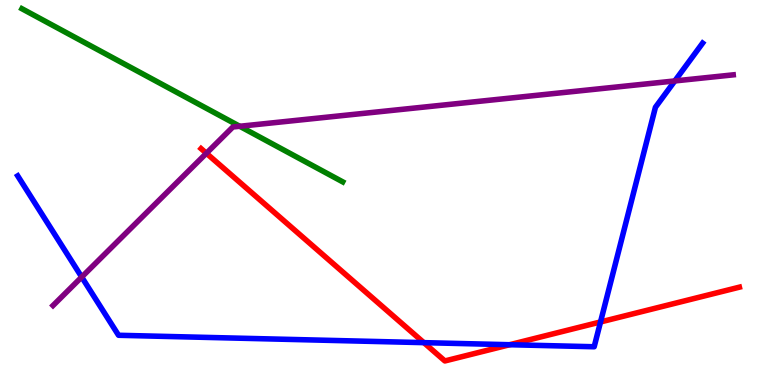[{'lines': ['blue', 'red'], 'intersections': [{'x': 5.47, 'y': 1.1}, {'x': 6.58, 'y': 1.05}, {'x': 7.75, 'y': 1.64}]}, {'lines': ['green', 'red'], 'intersections': []}, {'lines': ['purple', 'red'], 'intersections': [{'x': 2.66, 'y': 6.02}]}, {'lines': ['blue', 'green'], 'intersections': []}, {'lines': ['blue', 'purple'], 'intersections': [{'x': 1.05, 'y': 2.8}, {'x': 8.71, 'y': 7.9}]}, {'lines': ['green', 'purple'], 'intersections': [{'x': 3.09, 'y': 6.72}]}]